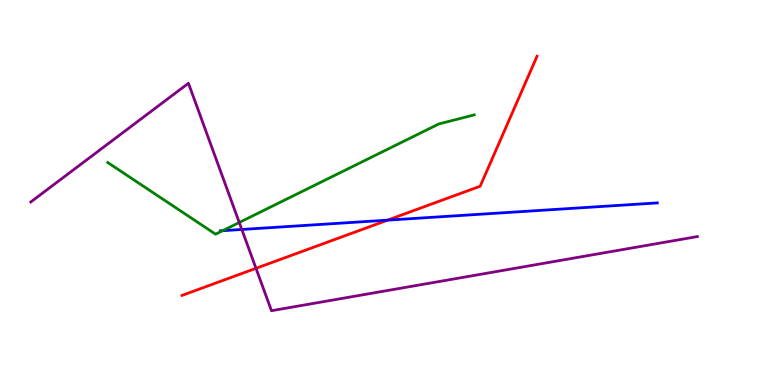[{'lines': ['blue', 'red'], 'intersections': [{'x': 5.0, 'y': 4.28}]}, {'lines': ['green', 'red'], 'intersections': []}, {'lines': ['purple', 'red'], 'intersections': [{'x': 3.3, 'y': 3.03}]}, {'lines': ['blue', 'green'], 'intersections': [{'x': 2.87, 'y': 4.01}]}, {'lines': ['blue', 'purple'], 'intersections': [{'x': 3.12, 'y': 4.04}]}, {'lines': ['green', 'purple'], 'intersections': [{'x': 3.09, 'y': 4.22}]}]